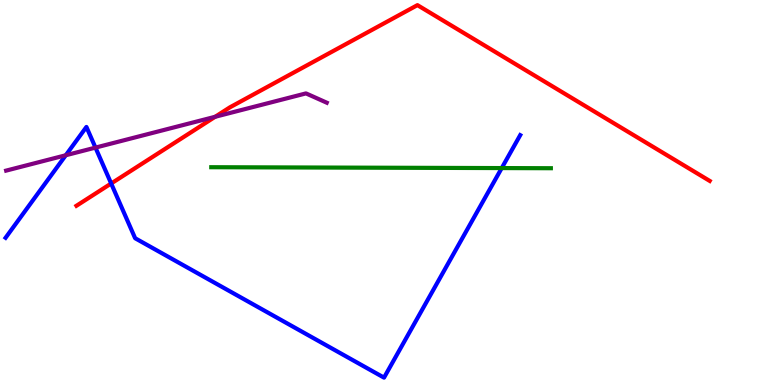[{'lines': ['blue', 'red'], 'intersections': [{'x': 1.43, 'y': 5.23}]}, {'lines': ['green', 'red'], 'intersections': []}, {'lines': ['purple', 'red'], 'intersections': [{'x': 2.78, 'y': 6.97}]}, {'lines': ['blue', 'green'], 'intersections': [{'x': 6.47, 'y': 5.63}]}, {'lines': ['blue', 'purple'], 'intersections': [{'x': 0.849, 'y': 5.97}, {'x': 1.23, 'y': 6.17}]}, {'lines': ['green', 'purple'], 'intersections': []}]